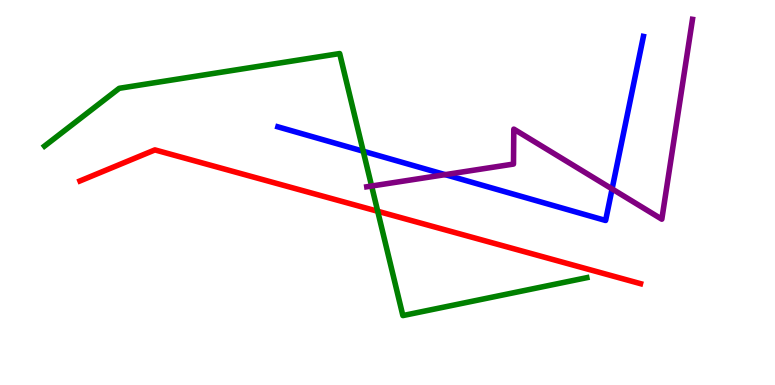[{'lines': ['blue', 'red'], 'intersections': []}, {'lines': ['green', 'red'], 'intersections': [{'x': 4.87, 'y': 4.51}]}, {'lines': ['purple', 'red'], 'intersections': []}, {'lines': ['blue', 'green'], 'intersections': [{'x': 4.69, 'y': 6.07}]}, {'lines': ['blue', 'purple'], 'intersections': [{'x': 5.74, 'y': 5.46}, {'x': 7.9, 'y': 5.09}]}, {'lines': ['green', 'purple'], 'intersections': [{'x': 4.8, 'y': 5.17}]}]